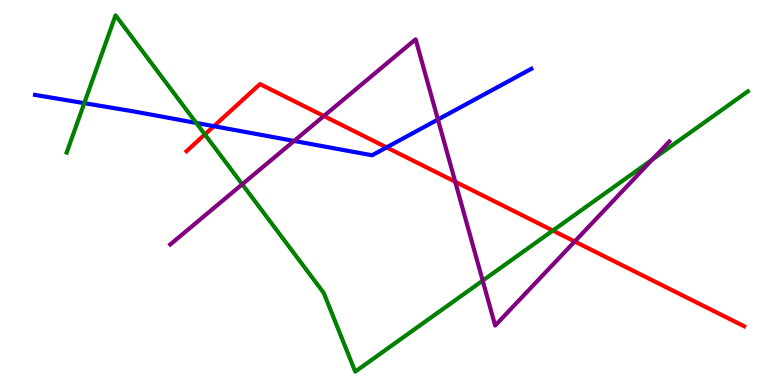[{'lines': ['blue', 'red'], 'intersections': [{'x': 2.76, 'y': 6.72}, {'x': 4.99, 'y': 6.17}]}, {'lines': ['green', 'red'], 'intersections': [{'x': 2.64, 'y': 6.51}, {'x': 7.13, 'y': 4.01}]}, {'lines': ['purple', 'red'], 'intersections': [{'x': 4.18, 'y': 6.99}, {'x': 5.87, 'y': 5.28}, {'x': 7.42, 'y': 3.73}]}, {'lines': ['blue', 'green'], 'intersections': [{'x': 1.09, 'y': 7.32}, {'x': 2.53, 'y': 6.81}]}, {'lines': ['blue', 'purple'], 'intersections': [{'x': 3.79, 'y': 6.34}, {'x': 5.65, 'y': 6.9}]}, {'lines': ['green', 'purple'], 'intersections': [{'x': 3.13, 'y': 5.21}, {'x': 6.23, 'y': 2.71}, {'x': 8.42, 'y': 5.85}]}]